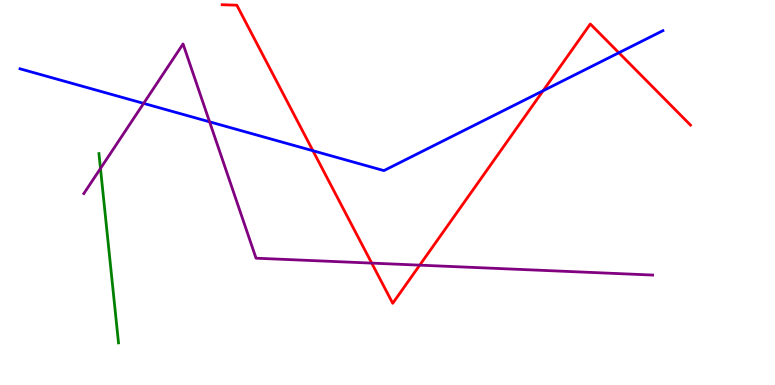[{'lines': ['blue', 'red'], 'intersections': [{'x': 4.04, 'y': 6.08}, {'x': 7.01, 'y': 7.64}, {'x': 7.99, 'y': 8.63}]}, {'lines': ['green', 'red'], 'intersections': []}, {'lines': ['purple', 'red'], 'intersections': [{'x': 4.8, 'y': 3.17}, {'x': 5.42, 'y': 3.11}]}, {'lines': ['blue', 'green'], 'intersections': []}, {'lines': ['blue', 'purple'], 'intersections': [{'x': 1.85, 'y': 7.31}, {'x': 2.7, 'y': 6.84}]}, {'lines': ['green', 'purple'], 'intersections': [{'x': 1.3, 'y': 5.62}]}]